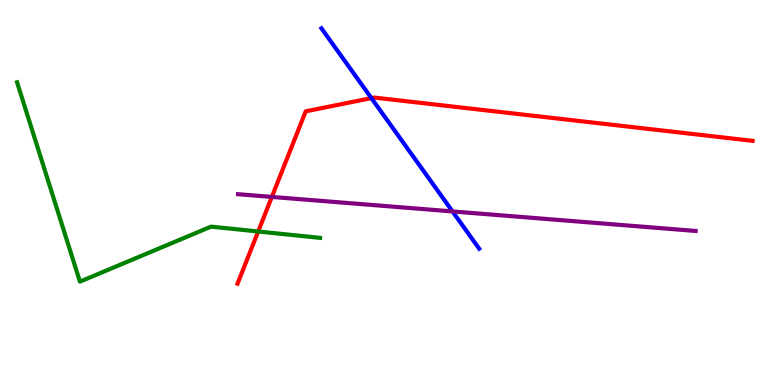[{'lines': ['blue', 'red'], 'intersections': [{'x': 4.79, 'y': 7.45}]}, {'lines': ['green', 'red'], 'intersections': [{'x': 3.33, 'y': 3.99}]}, {'lines': ['purple', 'red'], 'intersections': [{'x': 3.51, 'y': 4.89}]}, {'lines': ['blue', 'green'], 'intersections': []}, {'lines': ['blue', 'purple'], 'intersections': [{'x': 5.84, 'y': 4.51}]}, {'lines': ['green', 'purple'], 'intersections': []}]